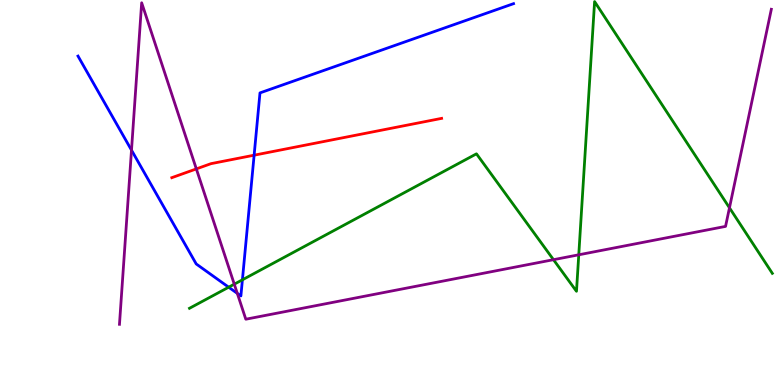[{'lines': ['blue', 'red'], 'intersections': [{'x': 3.28, 'y': 5.97}]}, {'lines': ['green', 'red'], 'intersections': []}, {'lines': ['purple', 'red'], 'intersections': [{'x': 2.53, 'y': 5.61}]}, {'lines': ['blue', 'green'], 'intersections': [{'x': 2.95, 'y': 2.54}, {'x': 3.13, 'y': 2.73}]}, {'lines': ['blue', 'purple'], 'intersections': [{'x': 1.7, 'y': 6.1}, {'x': 3.06, 'y': 2.38}]}, {'lines': ['green', 'purple'], 'intersections': [{'x': 3.02, 'y': 2.62}, {'x': 7.14, 'y': 3.25}, {'x': 7.47, 'y': 3.38}, {'x': 9.41, 'y': 4.6}]}]